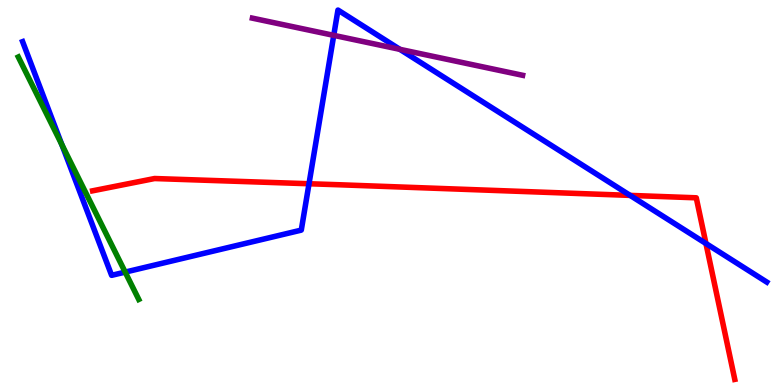[{'lines': ['blue', 'red'], 'intersections': [{'x': 3.99, 'y': 5.23}, {'x': 8.13, 'y': 4.92}, {'x': 9.11, 'y': 3.68}]}, {'lines': ['green', 'red'], 'intersections': []}, {'lines': ['purple', 'red'], 'intersections': []}, {'lines': ['blue', 'green'], 'intersections': [{'x': 0.797, 'y': 6.25}, {'x': 1.62, 'y': 2.93}]}, {'lines': ['blue', 'purple'], 'intersections': [{'x': 4.31, 'y': 9.08}, {'x': 5.16, 'y': 8.72}]}, {'lines': ['green', 'purple'], 'intersections': []}]